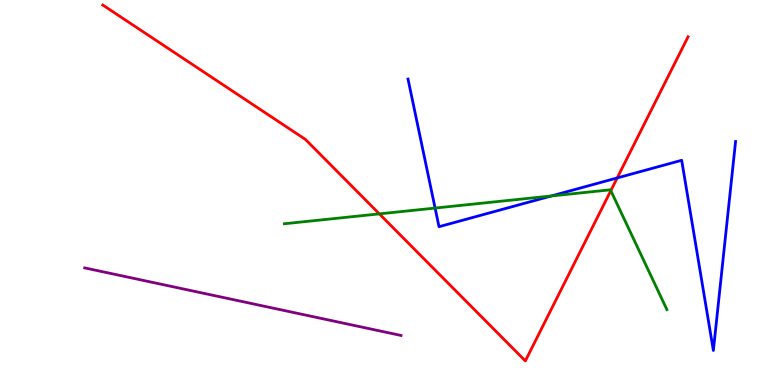[{'lines': ['blue', 'red'], 'intersections': [{'x': 7.96, 'y': 5.38}]}, {'lines': ['green', 'red'], 'intersections': [{'x': 4.89, 'y': 4.44}, {'x': 7.88, 'y': 5.05}]}, {'lines': ['purple', 'red'], 'intersections': []}, {'lines': ['blue', 'green'], 'intersections': [{'x': 5.61, 'y': 4.6}, {'x': 7.11, 'y': 4.91}]}, {'lines': ['blue', 'purple'], 'intersections': []}, {'lines': ['green', 'purple'], 'intersections': []}]